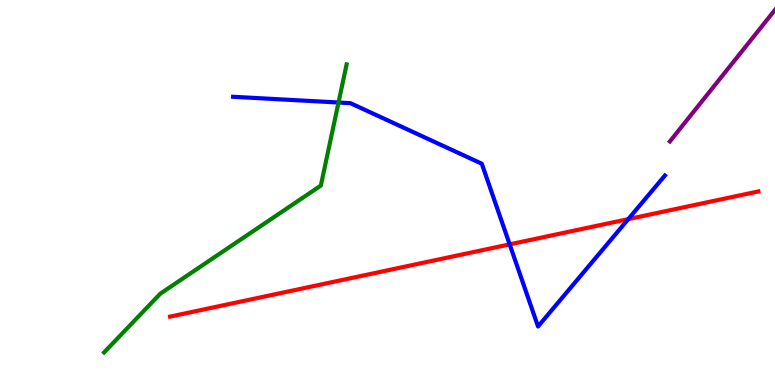[{'lines': ['blue', 'red'], 'intersections': [{'x': 6.58, 'y': 3.65}, {'x': 8.11, 'y': 4.31}]}, {'lines': ['green', 'red'], 'intersections': []}, {'lines': ['purple', 'red'], 'intersections': []}, {'lines': ['blue', 'green'], 'intersections': [{'x': 4.37, 'y': 7.34}]}, {'lines': ['blue', 'purple'], 'intersections': []}, {'lines': ['green', 'purple'], 'intersections': []}]